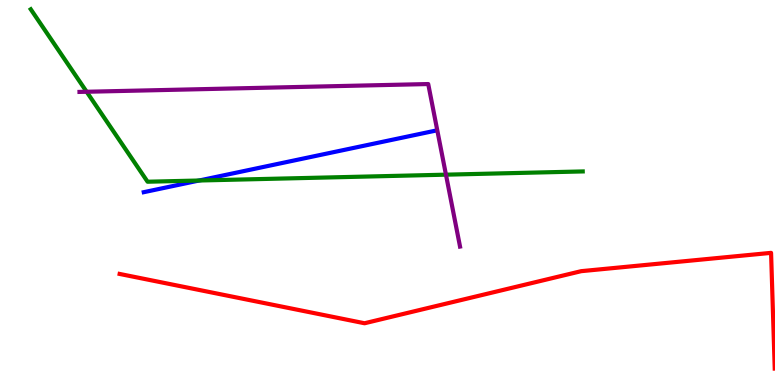[{'lines': ['blue', 'red'], 'intersections': []}, {'lines': ['green', 'red'], 'intersections': []}, {'lines': ['purple', 'red'], 'intersections': []}, {'lines': ['blue', 'green'], 'intersections': [{'x': 2.57, 'y': 5.31}]}, {'lines': ['blue', 'purple'], 'intersections': []}, {'lines': ['green', 'purple'], 'intersections': [{'x': 1.12, 'y': 7.62}, {'x': 5.75, 'y': 5.46}]}]